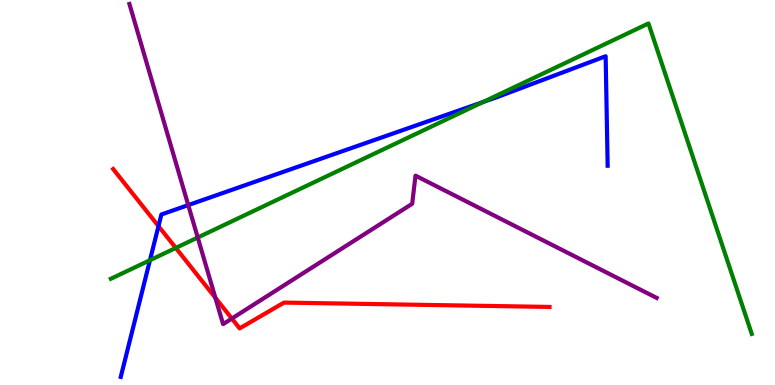[{'lines': ['blue', 'red'], 'intersections': [{'x': 2.04, 'y': 4.13}]}, {'lines': ['green', 'red'], 'intersections': [{'x': 2.27, 'y': 3.56}]}, {'lines': ['purple', 'red'], 'intersections': [{'x': 2.78, 'y': 2.27}, {'x': 2.99, 'y': 1.73}]}, {'lines': ['blue', 'green'], 'intersections': [{'x': 1.93, 'y': 3.24}, {'x': 6.23, 'y': 7.35}]}, {'lines': ['blue', 'purple'], 'intersections': [{'x': 2.43, 'y': 4.67}]}, {'lines': ['green', 'purple'], 'intersections': [{'x': 2.55, 'y': 3.83}]}]